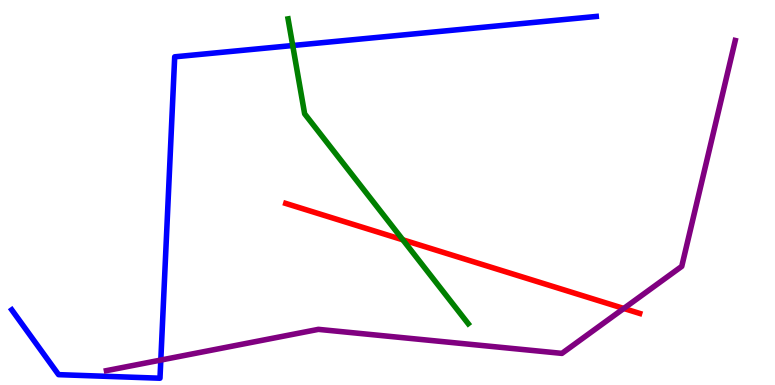[{'lines': ['blue', 'red'], 'intersections': []}, {'lines': ['green', 'red'], 'intersections': [{'x': 5.2, 'y': 3.77}]}, {'lines': ['purple', 'red'], 'intersections': [{'x': 8.05, 'y': 1.99}]}, {'lines': ['blue', 'green'], 'intersections': [{'x': 3.78, 'y': 8.82}]}, {'lines': ['blue', 'purple'], 'intersections': [{'x': 2.08, 'y': 0.648}]}, {'lines': ['green', 'purple'], 'intersections': []}]